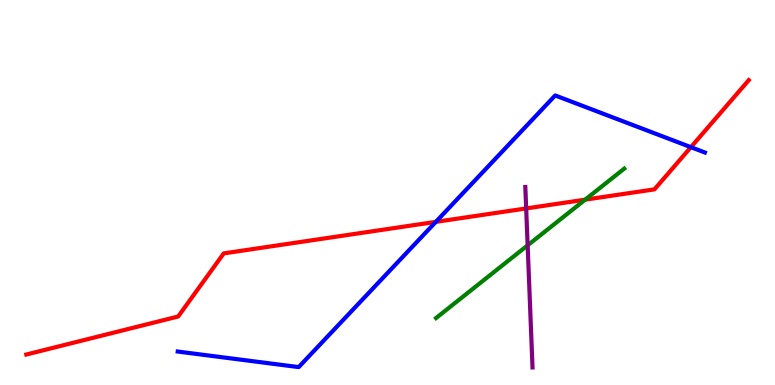[{'lines': ['blue', 'red'], 'intersections': [{'x': 5.62, 'y': 4.24}, {'x': 8.91, 'y': 6.18}]}, {'lines': ['green', 'red'], 'intersections': [{'x': 7.55, 'y': 4.81}]}, {'lines': ['purple', 'red'], 'intersections': [{'x': 6.79, 'y': 4.59}]}, {'lines': ['blue', 'green'], 'intersections': []}, {'lines': ['blue', 'purple'], 'intersections': []}, {'lines': ['green', 'purple'], 'intersections': [{'x': 6.81, 'y': 3.63}]}]